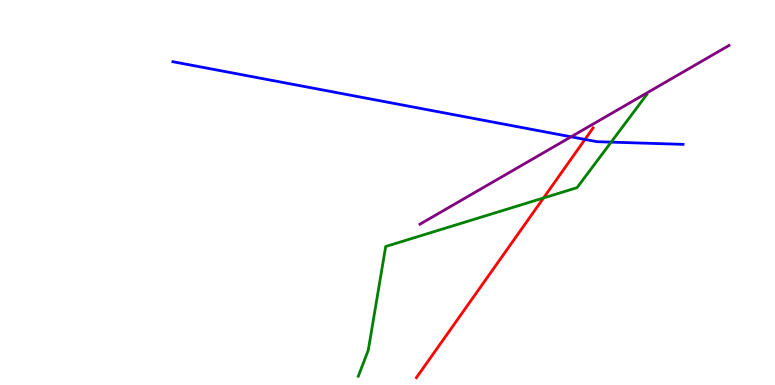[{'lines': ['blue', 'red'], 'intersections': [{'x': 7.55, 'y': 6.38}]}, {'lines': ['green', 'red'], 'intersections': [{'x': 7.01, 'y': 4.86}]}, {'lines': ['purple', 'red'], 'intersections': []}, {'lines': ['blue', 'green'], 'intersections': [{'x': 7.89, 'y': 6.31}]}, {'lines': ['blue', 'purple'], 'intersections': [{'x': 7.37, 'y': 6.45}]}, {'lines': ['green', 'purple'], 'intersections': []}]